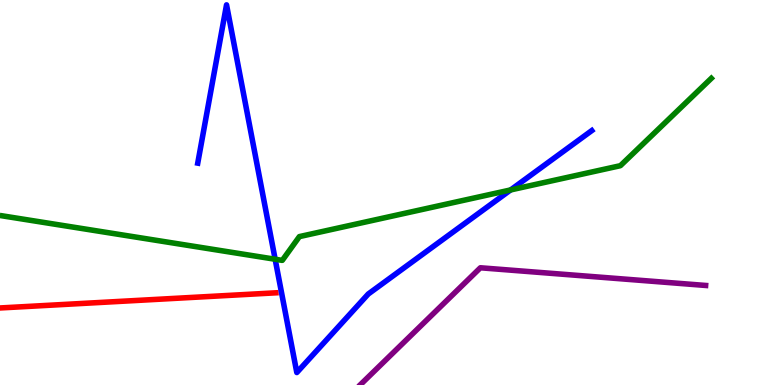[{'lines': ['blue', 'red'], 'intersections': []}, {'lines': ['green', 'red'], 'intersections': []}, {'lines': ['purple', 'red'], 'intersections': []}, {'lines': ['blue', 'green'], 'intersections': [{'x': 3.55, 'y': 3.27}, {'x': 6.59, 'y': 5.07}]}, {'lines': ['blue', 'purple'], 'intersections': []}, {'lines': ['green', 'purple'], 'intersections': []}]